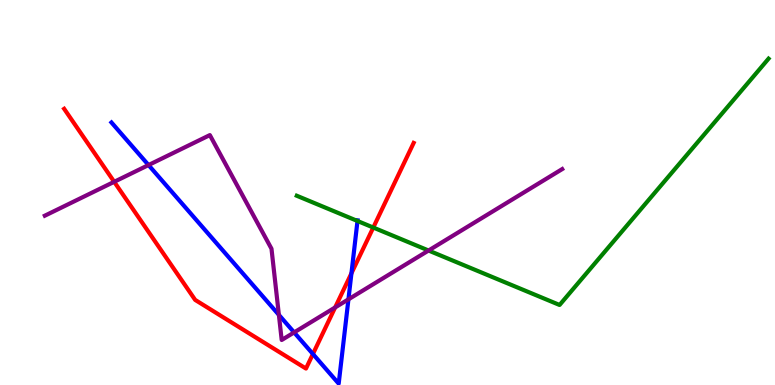[{'lines': ['blue', 'red'], 'intersections': [{'x': 4.04, 'y': 0.805}, {'x': 4.53, 'y': 2.9}]}, {'lines': ['green', 'red'], 'intersections': [{'x': 4.82, 'y': 4.09}]}, {'lines': ['purple', 'red'], 'intersections': [{'x': 1.47, 'y': 5.28}, {'x': 4.32, 'y': 2.01}]}, {'lines': ['blue', 'green'], 'intersections': [{'x': 4.61, 'y': 4.26}]}, {'lines': ['blue', 'purple'], 'intersections': [{'x': 1.92, 'y': 5.71}, {'x': 3.6, 'y': 1.82}, {'x': 3.8, 'y': 1.37}, {'x': 4.5, 'y': 2.23}]}, {'lines': ['green', 'purple'], 'intersections': [{'x': 5.53, 'y': 3.49}]}]